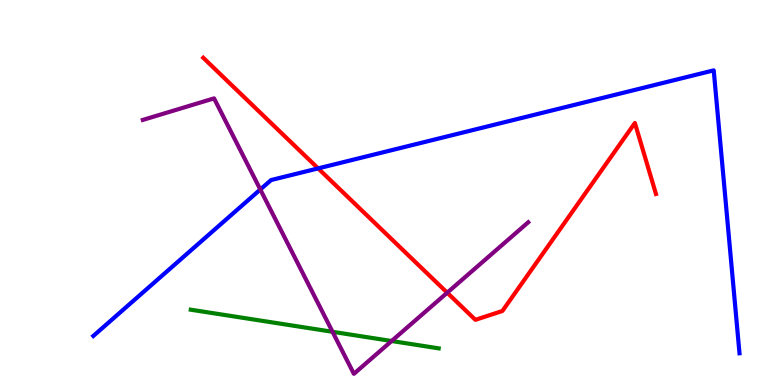[{'lines': ['blue', 'red'], 'intersections': [{'x': 4.11, 'y': 5.63}]}, {'lines': ['green', 'red'], 'intersections': []}, {'lines': ['purple', 'red'], 'intersections': [{'x': 5.77, 'y': 2.4}]}, {'lines': ['blue', 'green'], 'intersections': []}, {'lines': ['blue', 'purple'], 'intersections': [{'x': 3.36, 'y': 5.08}]}, {'lines': ['green', 'purple'], 'intersections': [{'x': 4.29, 'y': 1.38}, {'x': 5.05, 'y': 1.14}]}]